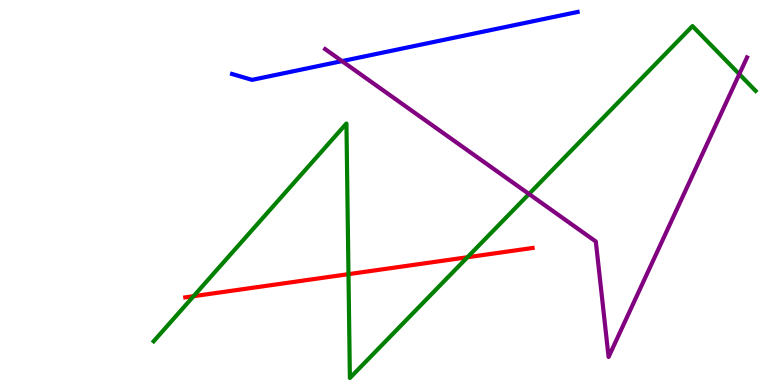[{'lines': ['blue', 'red'], 'intersections': []}, {'lines': ['green', 'red'], 'intersections': [{'x': 2.5, 'y': 2.31}, {'x': 4.5, 'y': 2.88}, {'x': 6.03, 'y': 3.32}]}, {'lines': ['purple', 'red'], 'intersections': []}, {'lines': ['blue', 'green'], 'intersections': []}, {'lines': ['blue', 'purple'], 'intersections': [{'x': 4.41, 'y': 8.41}]}, {'lines': ['green', 'purple'], 'intersections': [{'x': 6.83, 'y': 4.96}, {'x': 9.54, 'y': 8.07}]}]